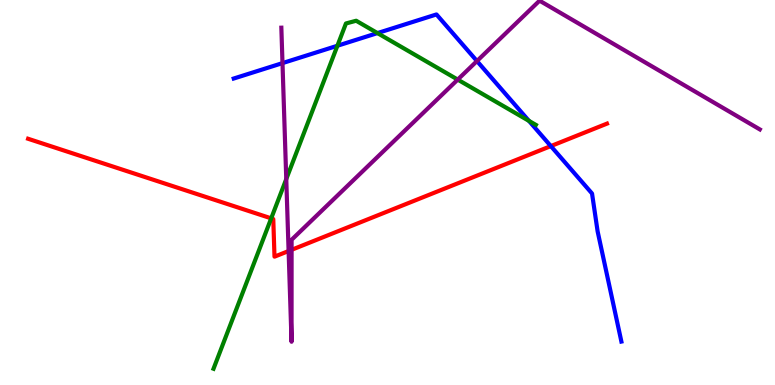[{'lines': ['blue', 'red'], 'intersections': [{'x': 7.11, 'y': 6.21}]}, {'lines': ['green', 'red'], 'intersections': [{'x': 3.5, 'y': 4.33}]}, {'lines': ['purple', 'red'], 'intersections': [{'x': 3.72, 'y': 3.48}, {'x': 3.76, 'y': 3.51}]}, {'lines': ['blue', 'green'], 'intersections': [{'x': 4.35, 'y': 8.81}, {'x': 4.87, 'y': 9.14}, {'x': 6.82, 'y': 6.86}]}, {'lines': ['blue', 'purple'], 'intersections': [{'x': 3.65, 'y': 8.36}, {'x': 6.15, 'y': 8.41}]}, {'lines': ['green', 'purple'], 'intersections': [{'x': 3.69, 'y': 5.35}, {'x': 5.91, 'y': 7.93}]}]